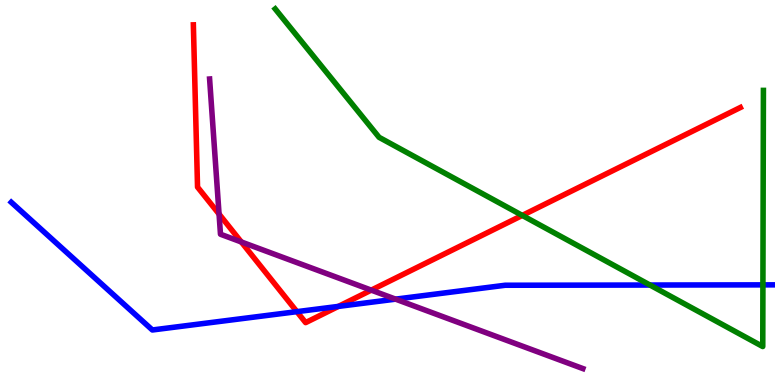[{'lines': ['blue', 'red'], 'intersections': [{'x': 3.83, 'y': 1.9}, {'x': 4.37, 'y': 2.04}]}, {'lines': ['green', 'red'], 'intersections': [{'x': 6.74, 'y': 4.4}]}, {'lines': ['purple', 'red'], 'intersections': [{'x': 2.83, 'y': 4.44}, {'x': 3.11, 'y': 3.72}, {'x': 4.79, 'y': 2.46}]}, {'lines': ['blue', 'green'], 'intersections': [{'x': 8.39, 'y': 2.6}, {'x': 9.84, 'y': 2.6}]}, {'lines': ['blue', 'purple'], 'intersections': [{'x': 5.1, 'y': 2.23}]}, {'lines': ['green', 'purple'], 'intersections': []}]